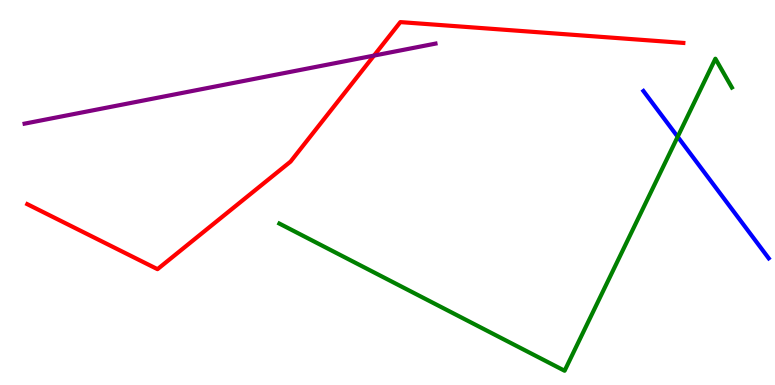[{'lines': ['blue', 'red'], 'intersections': []}, {'lines': ['green', 'red'], 'intersections': []}, {'lines': ['purple', 'red'], 'intersections': [{'x': 4.83, 'y': 8.56}]}, {'lines': ['blue', 'green'], 'intersections': [{'x': 8.74, 'y': 6.45}]}, {'lines': ['blue', 'purple'], 'intersections': []}, {'lines': ['green', 'purple'], 'intersections': []}]